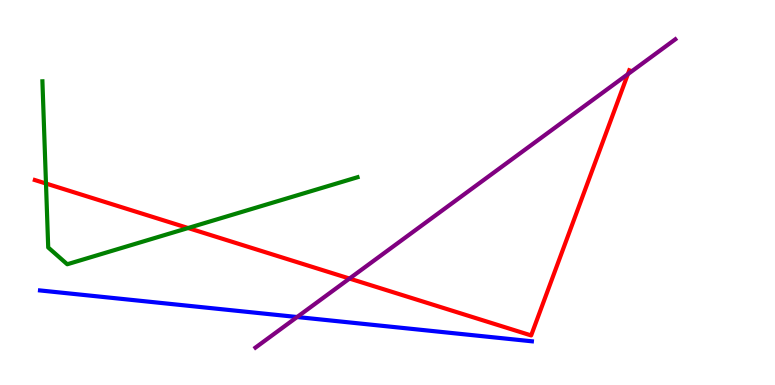[{'lines': ['blue', 'red'], 'intersections': []}, {'lines': ['green', 'red'], 'intersections': [{'x': 0.593, 'y': 5.23}, {'x': 2.43, 'y': 4.08}]}, {'lines': ['purple', 'red'], 'intersections': [{'x': 4.51, 'y': 2.76}, {'x': 8.1, 'y': 8.07}]}, {'lines': ['blue', 'green'], 'intersections': []}, {'lines': ['blue', 'purple'], 'intersections': [{'x': 3.83, 'y': 1.77}]}, {'lines': ['green', 'purple'], 'intersections': []}]